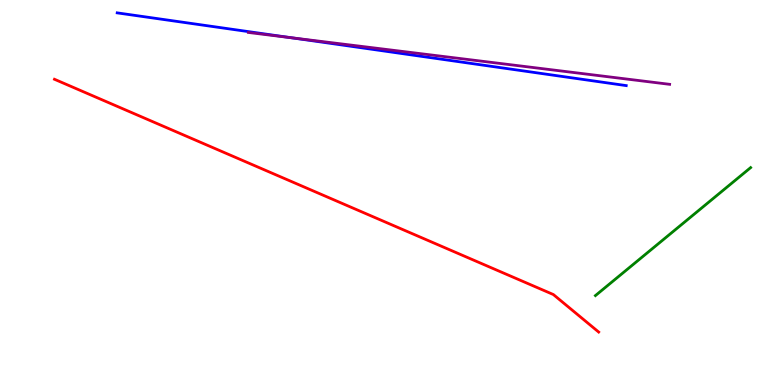[{'lines': ['blue', 'red'], 'intersections': []}, {'lines': ['green', 'red'], 'intersections': []}, {'lines': ['purple', 'red'], 'intersections': []}, {'lines': ['blue', 'green'], 'intersections': []}, {'lines': ['blue', 'purple'], 'intersections': [{'x': 3.76, 'y': 9.02}]}, {'lines': ['green', 'purple'], 'intersections': []}]